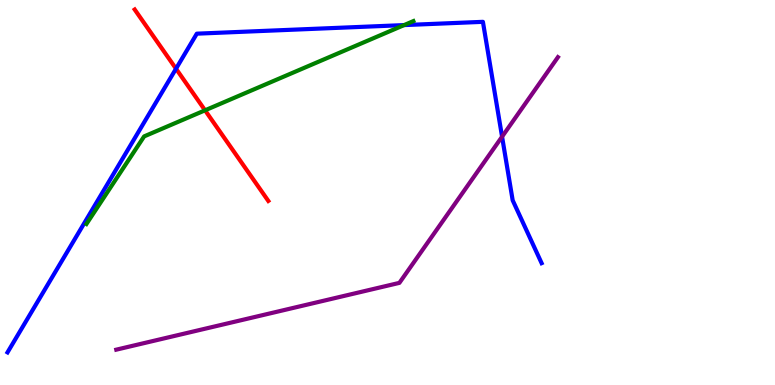[{'lines': ['blue', 'red'], 'intersections': [{'x': 2.27, 'y': 8.22}]}, {'lines': ['green', 'red'], 'intersections': [{'x': 2.65, 'y': 7.13}]}, {'lines': ['purple', 'red'], 'intersections': []}, {'lines': ['blue', 'green'], 'intersections': [{'x': 5.21, 'y': 9.35}]}, {'lines': ['blue', 'purple'], 'intersections': [{'x': 6.48, 'y': 6.45}]}, {'lines': ['green', 'purple'], 'intersections': []}]